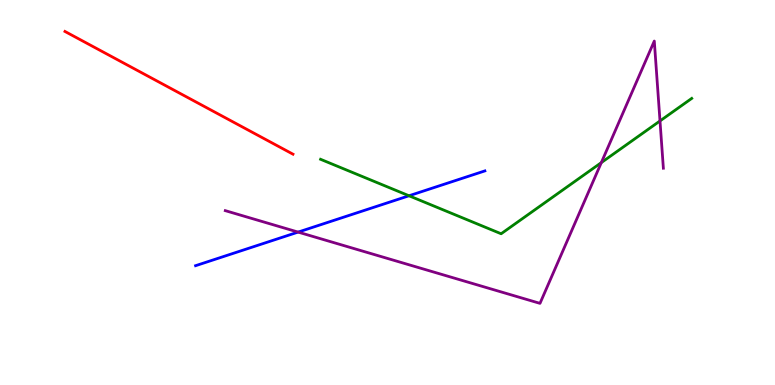[{'lines': ['blue', 'red'], 'intersections': []}, {'lines': ['green', 'red'], 'intersections': []}, {'lines': ['purple', 'red'], 'intersections': []}, {'lines': ['blue', 'green'], 'intersections': [{'x': 5.28, 'y': 4.92}]}, {'lines': ['blue', 'purple'], 'intersections': [{'x': 3.85, 'y': 3.97}]}, {'lines': ['green', 'purple'], 'intersections': [{'x': 7.76, 'y': 5.78}, {'x': 8.52, 'y': 6.86}]}]